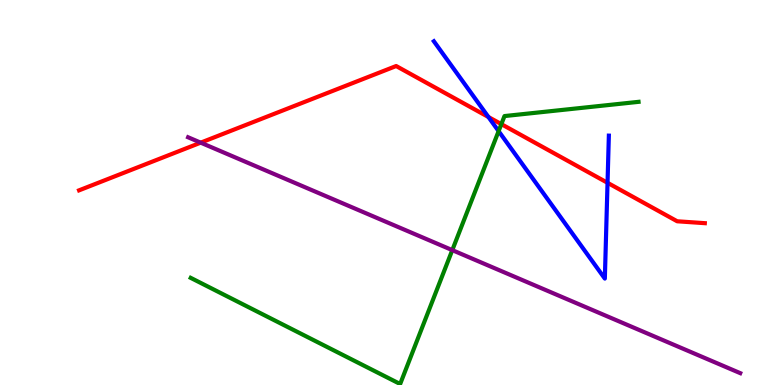[{'lines': ['blue', 'red'], 'intersections': [{'x': 6.3, 'y': 6.96}, {'x': 7.84, 'y': 5.25}]}, {'lines': ['green', 'red'], 'intersections': [{'x': 6.47, 'y': 6.78}]}, {'lines': ['purple', 'red'], 'intersections': [{'x': 2.59, 'y': 6.29}]}, {'lines': ['blue', 'green'], 'intersections': [{'x': 6.43, 'y': 6.59}]}, {'lines': ['blue', 'purple'], 'intersections': []}, {'lines': ['green', 'purple'], 'intersections': [{'x': 5.84, 'y': 3.5}]}]